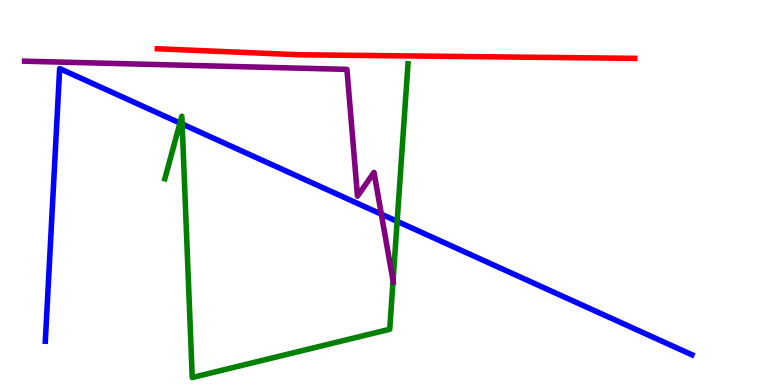[{'lines': ['blue', 'red'], 'intersections': []}, {'lines': ['green', 'red'], 'intersections': []}, {'lines': ['purple', 'red'], 'intersections': []}, {'lines': ['blue', 'green'], 'intersections': [{'x': 2.32, 'y': 6.8}, {'x': 2.35, 'y': 6.78}, {'x': 5.12, 'y': 4.25}]}, {'lines': ['blue', 'purple'], 'intersections': [{'x': 4.92, 'y': 4.44}]}, {'lines': ['green', 'purple'], 'intersections': [{'x': 5.07, 'y': 2.71}]}]